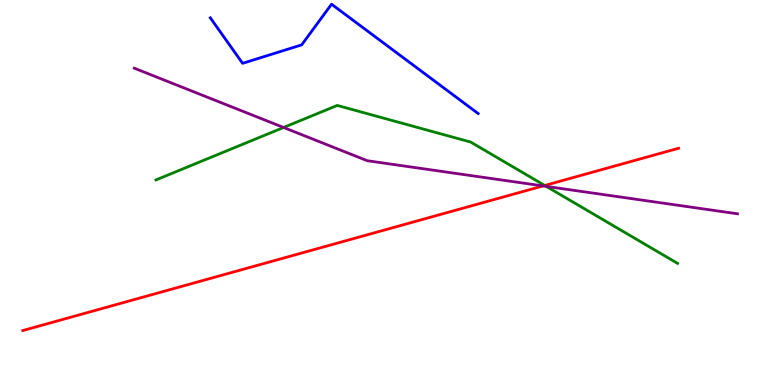[{'lines': ['blue', 'red'], 'intersections': []}, {'lines': ['green', 'red'], 'intersections': [{'x': 7.03, 'y': 5.18}]}, {'lines': ['purple', 'red'], 'intersections': [{'x': 7.01, 'y': 5.17}]}, {'lines': ['blue', 'green'], 'intersections': []}, {'lines': ['blue', 'purple'], 'intersections': []}, {'lines': ['green', 'purple'], 'intersections': [{'x': 3.66, 'y': 6.69}, {'x': 7.05, 'y': 5.16}]}]